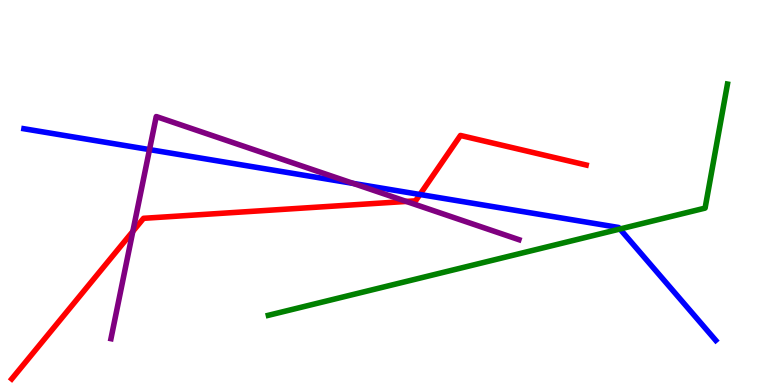[{'lines': ['blue', 'red'], 'intersections': [{'x': 5.42, 'y': 4.95}]}, {'lines': ['green', 'red'], 'intersections': []}, {'lines': ['purple', 'red'], 'intersections': [{'x': 1.71, 'y': 3.99}, {'x': 5.24, 'y': 4.77}]}, {'lines': ['blue', 'green'], 'intersections': [{'x': 8.0, 'y': 4.05}]}, {'lines': ['blue', 'purple'], 'intersections': [{'x': 1.93, 'y': 6.11}, {'x': 4.56, 'y': 5.24}]}, {'lines': ['green', 'purple'], 'intersections': []}]